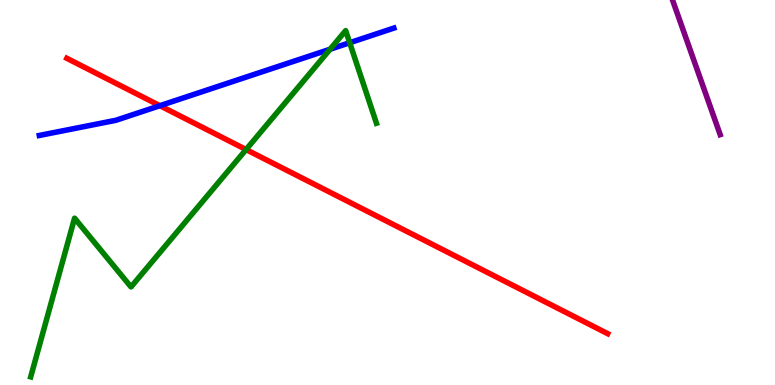[{'lines': ['blue', 'red'], 'intersections': [{'x': 2.06, 'y': 7.25}]}, {'lines': ['green', 'red'], 'intersections': [{'x': 3.18, 'y': 6.12}]}, {'lines': ['purple', 'red'], 'intersections': []}, {'lines': ['blue', 'green'], 'intersections': [{'x': 4.26, 'y': 8.72}, {'x': 4.51, 'y': 8.89}]}, {'lines': ['blue', 'purple'], 'intersections': []}, {'lines': ['green', 'purple'], 'intersections': []}]